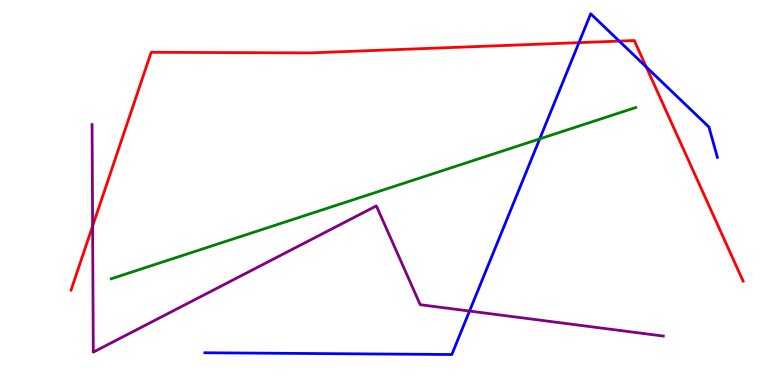[{'lines': ['blue', 'red'], 'intersections': [{'x': 7.47, 'y': 8.89}, {'x': 7.99, 'y': 8.93}, {'x': 8.34, 'y': 8.26}]}, {'lines': ['green', 'red'], 'intersections': []}, {'lines': ['purple', 'red'], 'intersections': [{'x': 1.2, 'y': 4.13}]}, {'lines': ['blue', 'green'], 'intersections': [{'x': 6.96, 'y': 6.39}]}, {'lines': ['blue', 'purple'], 'intersections': [{'x': 6.06, 'y': 1.92}]}, {'lines': ['green', 'purple'], 'intersections': []}]